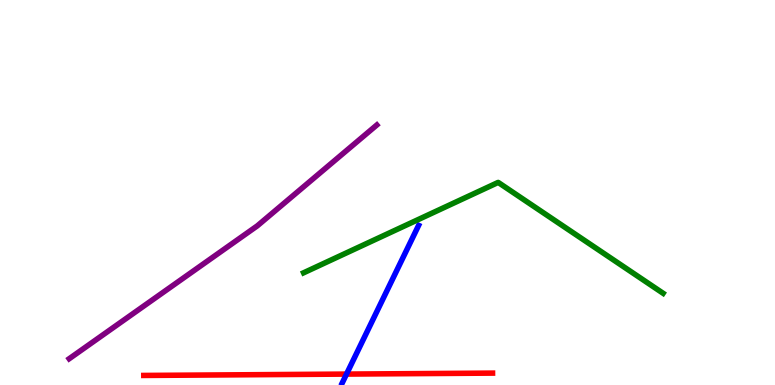[{'lines': ['blue', 'red'], 'intersections': [{'x': 4.47, 'y': 0.283}]}, {'lines': ['green', 'red'], 'intersections': []}, {'lines': ['purple', 'red'], 'intersections': []}, {'lines': ['blue', 'green'], 'intersections': []}, {'lines': ['blue', 'purple'], 'intersections': []}, {'lines': ['green', 'purple'], 'intersections': []}]